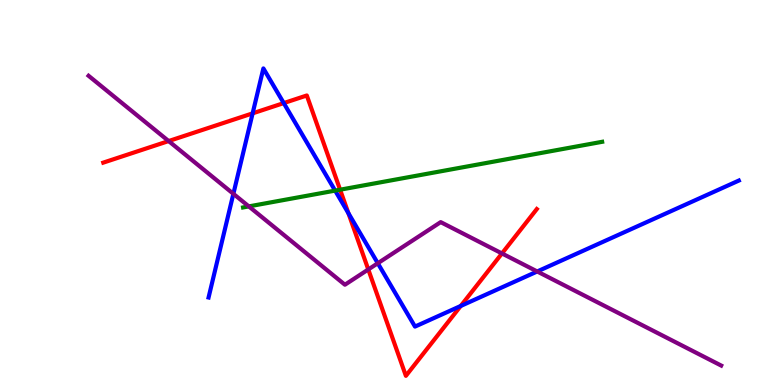[{'lines': ['blue', 'red'], 'intersections': [{'x': 3.26, 'y': 7.06}, {'x': 3.66, 'y': 7.32}, {'x': 4.5, 'y': 4.46}, {'x': 5.94, 'y': 2.05}]}, {'lines': ['green', 'red'], 'intersections': [{'x': 4.39, 'y': 5.07}]}, {'lines': ['purple', 'red'], 'intersections': [{'x': 2.18, 'y': 6.34}, {'x': 4.75, 'y': 3.0}, {'x': 6.48, 'y': 3.42}]}, {'lines': ['blue', 'green'], 'intersections': [{'x': 4.32, 'y': 5.05}]}, {'lines': ['blue', 'purple'], 'intersections': [{'x': 3.01, 'y': 4.97}, {'x': 4.87, 'y': 3.16}, {'x': 6.93, 'y': 2.95}]}, {'lines': ['green', 'purple'], 'intersections': [{'x': 3.21, 'y': 4.64}]}]